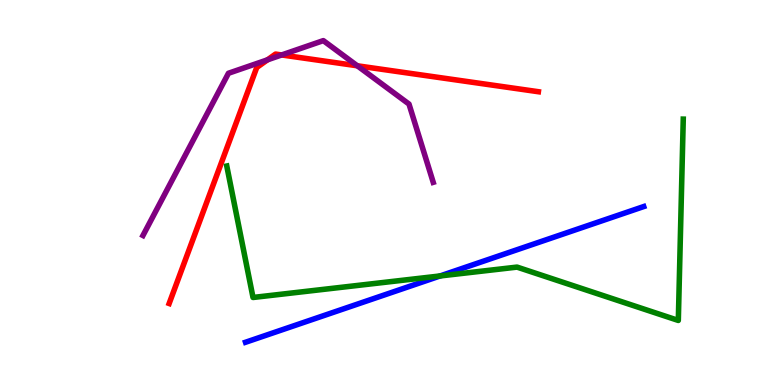[{'lines': ['blue', 'red'], 'intersections': []}, {'lines': ['green', 'red'], 'intersections': []}, {'lines': ['purple', 'red'], 'intersections': [{'x': 3.45, 'y': 8.45}, {'x': 3.63, 'y': 8.57}, {'x': 4.61, 'y': 8.29}]}, {'lines': ['blue', 'green'], 'intersections': [{'x': 5.68, 'y': 2.83}]}, {'lines': ['blue', 'purple'], 'intersections': []}, {'lines': ['green', 'purple'], 'intersections': []}]